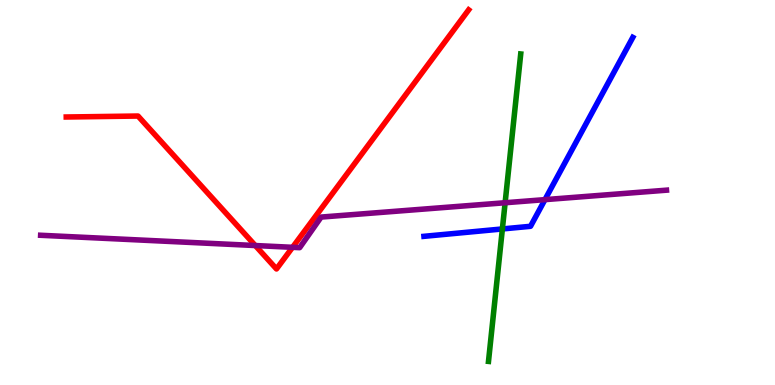[{'lines': ['blue', 'red'], 'intersections': []}, {'lines': ['green', 'red'], 'intersections': []}, {'lines': ['purple', 'red'], 'intersections': [{'x': 3.29, 'y': 3.62}, {'x': 3.77, 'y': 3.58}]}, {'lines': ['blue', 'green'], 'intersections': [{'x': 6.48, 'y': 4.05}]}, {'lines': ['blue', 'purple'], 'intersections': [{'x': 7.03, 'y': 4.81}]}, {'lines': ['green', 'purple'], 'intersections': [{'x': 6.52, 'y': 4.73}]}]